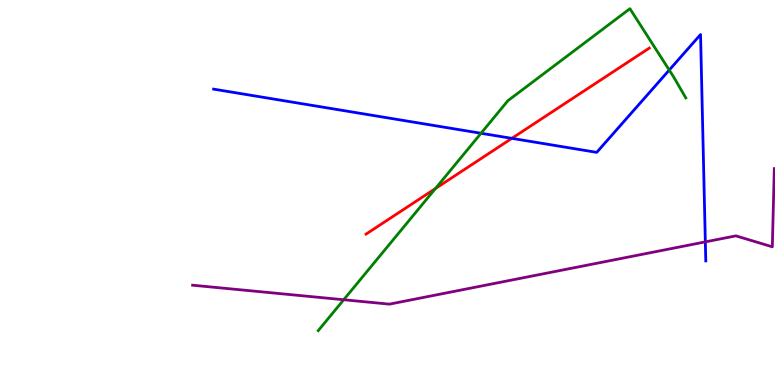[{'lines': ['blue', 'red'], 'intersections': [{'x': 6.6, 'y': 6.41}]}, {'lines': ['green', 'red'], 'intersections': [{'x': 5.62, 'y': 5.1}]}, {'lines': ['purple', 'red'], 'intersections': []}, {'lines': ['blue', 'green'], 'intersections': [{'x': 6.21, 'y': 6.54}, {'x': 8.64, 'y': 8.18}]}, {'lines': ['blue', 'purple'], 'intersections': [{'x': 9.1, 'y': 3.72}]}, {'lines': ['green', 'purple'], 'intersections': [{'x': 4.43, 'y': 2.21}]}]